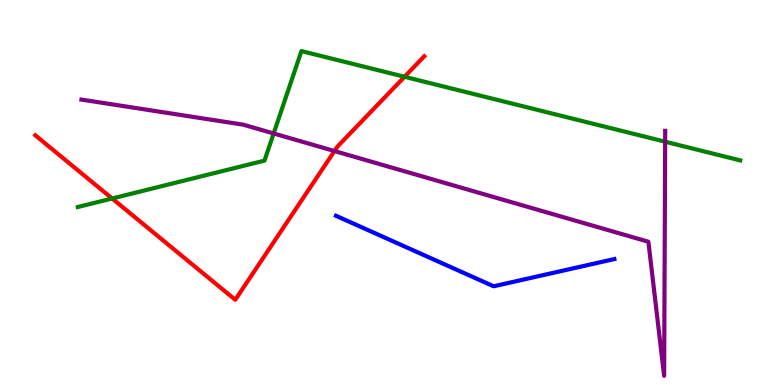[{'lines': ['blue', 'red'], 'intersections': []}, {'lines': ['green', 'red'], 'intersections': [{'x': 1.45, 'y': 4.84}, {'x': 5.22, 'y': 8.01}]}, {'lines': ['purple', 'red'], 'intersections': [{'x': 4.32, 'y': 6.08}]}, {'lines': ['blue', 'green'], 'intersections': []}, {'lines': ['blue', 'purple'], 'intersections': []}, {'lines': ['green', 'purple'], 'intersections': [{'x': 3.53, 'y': 6.53}, {'x': 8.58, 'y': 6.32}]}]